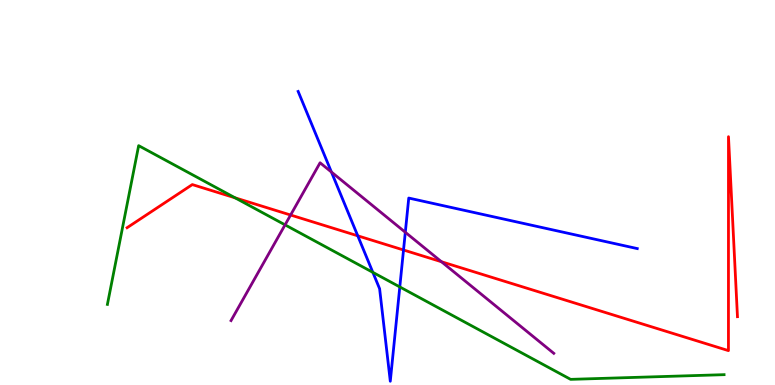[{'lines': ['blue', 'red'], 'intersections': [{'x': 4.62, 'y': 3.87}, {'x': 5.21, 'y': 3.51}]}, {'lines': ['green', 'red'], 'intersections': [{'x': 3.03, 'y': 4.86}]}, {'lines': ['purple', 'red'], 'intersections': [{'x': 3.75, 'y': 4.42}, {'x': 5.7, 'y': 3.2}]}, {'lines': ['blue', 'green'], 'intersections': [{'x': 4.81, 'y': 2.93}, {'x': 5.16, 'y': 2.55}]}, {'lines': ['blue', 'purple'], 'intersections': [{'x': 4.28, 'y': 5.53}, {'x': 5.23, 'y': 3.97}]}, {'lines': ['green', 'purple'], 'intersections': [{'x': 3.68, 'y': 4.16}]}]